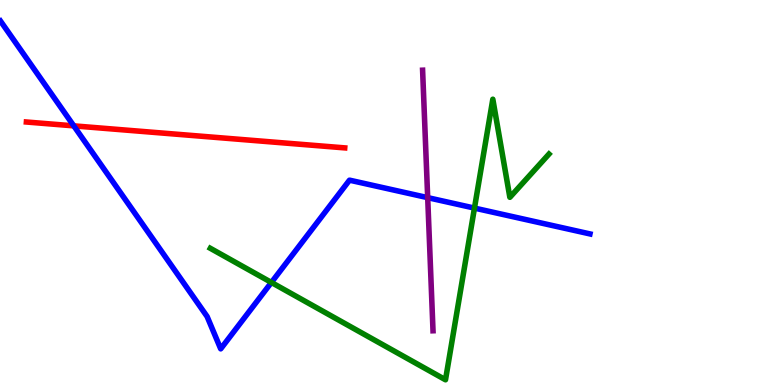[{'lines': ['blue', 'red'], 'intersections': [{'x': 0.952, 'y': 6.73}]}, {'lines': ['green', 'red'], 'intersections': []}, {'lines': ['purple', 'red'], 'intersections': []}, {'lines': ['blue', 'green'], 'intersections': [{'x': 3.5, 'y': 2.66}, {'x': 6.12, 'y': 4.59}]}, {'lines': ['blue', 'purple'], 'intersections': [{'x': 5.52, 'y': 4.87}]}, {'lines': ['green', 'purple'], 'intersections': []}]